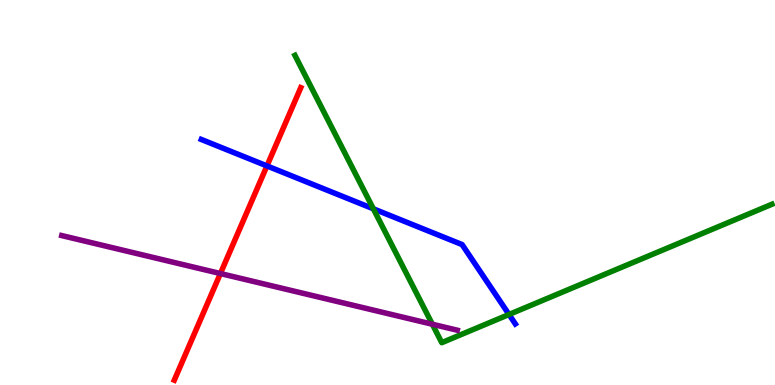[{'lines': ['blue', 'red'], 'intersections': [{'x': 3.44, 'y': 5.69}]}, {'lines': ['green', 'red'], 'intersections': []}, {'lines': ['purple', 'red'], 'intersections': [{'x': 2.84, 'y': 2.9}]}, {'lines': ['blue', 'green'], 'intersections': [{'x': 4.82, 'y': 4.58}, {'x': 6.57, 'y': 1.83}]}, {'lines': ['blue', 'purple'], 'intersections': []}, {'lines': ['green', 'purple'], 'intersections': [{'x': 5.58, 'y': 1.58}]}]